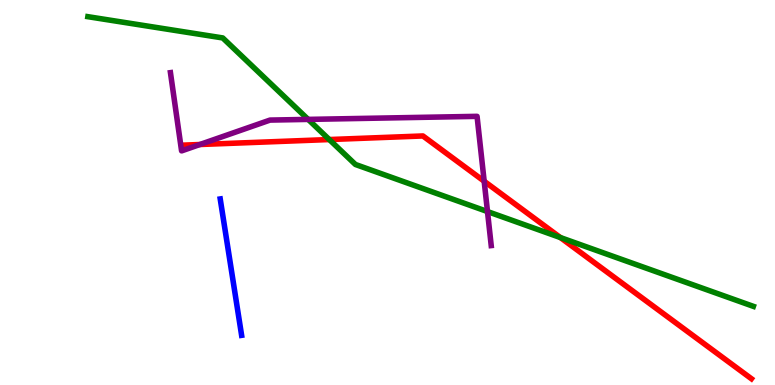[{'lines': ['blue', 'red'], 'intersections': []}, {'lines': ['green', 'red'], 'intersections': [{'x': 4.25, 'y': 6.38}, {'x': 7.23, 'y': 3.83}]}, {'lines': ['purple', 'red'], 'intersections': [{'x': 2.58, 'y': 6.25}, {'x': 6.25, 'y': 5.29}]}, {'lines': ['blue', 'green'], 'intersections': []}, {'lines': ['blue', 'purple'], 'intersections': []}, {'lines': ['green', 'purple'], 'intersections': [{'x': 3.98, 'y': 6.9}, {'x': 6.29, 'y': 4.5}]}]